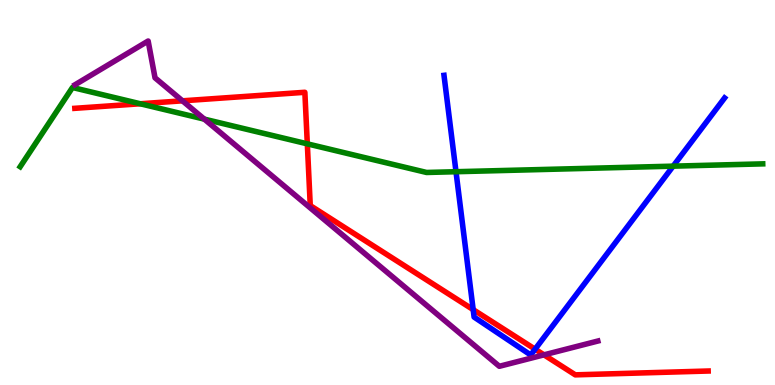[{'lines': ['blue', 'red'], 'intersections': [{'x': 6.11, 'y': 1.96}, {'x': 6.9, 'y': 0.931}]}, {'lines': ['green', 'red'], 'intersections': [{'x': 1.81, 'y': 7.3}, {'x': 3.97, 'y': 6.26}]}, {'lines': ['purple', 'red'], 'intersections': [{'x': 2.35, 'y': 7.38}, {'x': 7.02, 'y': 0.783}]}, {'lines': ['blue', 'green'], 'intersections': [{'x': 5.88, 'y': 5.54}, {'x': 8.69, 'y': 5.68}]}, {'lines': ['blue', 'purple'], 'intersections': []}, {'lines': ['green', 'purple'], 'intersections': [{'x': 2.64, 'y': 6.91}]}]